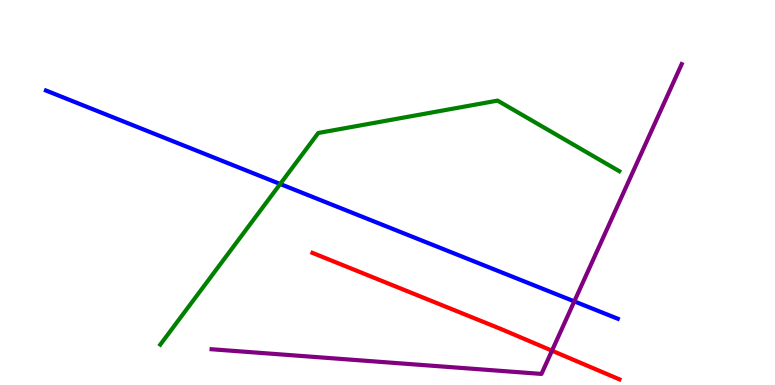[{'lines': ['blue', 'red'], 'intersections': []}, {'lines': ['green', 'red'], 'intersections': []}, {'lines': ['purple', 'red'], 'intersections': [{'x': 7.12, 'y': 0.891}]}, {'lines': ['blue', 'green'], 'intersections': [{'x': 3.62, 'y': 5.22}]}, {'lines': ['blue', 'purple'], 'intersections': [{'x': 7.41, 'y': 2.17}]}, {'lines': ['green', 'purple'], 'intersections': []}]